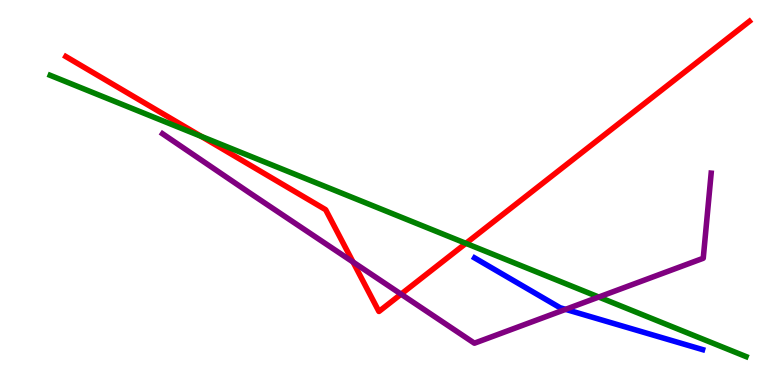[{'lines': ['blue', 'red'], 'intersections': []}, {'lines': ['green', 'red'], 'intersections': [{'x': 2.6, 'y': 6.46}, {'x': 6.01, 'y': 3.68}]}, {'lines': ['purple', 'red'], 'intersections': [{'x': 4.56, 'y': 3.19}, {'x': 5.17, 'y': 2.36}]}, {'lines': ['blue', 'green'], 'intersections': []}, {'lines': ['blue', 'purple'], 'intersections': [{'x': 7.3, 'y': 1.96}]}, {'lines': ['green', 'purple'], 'intersections': [{'x': 7.73, 'y': 2.28}]}]